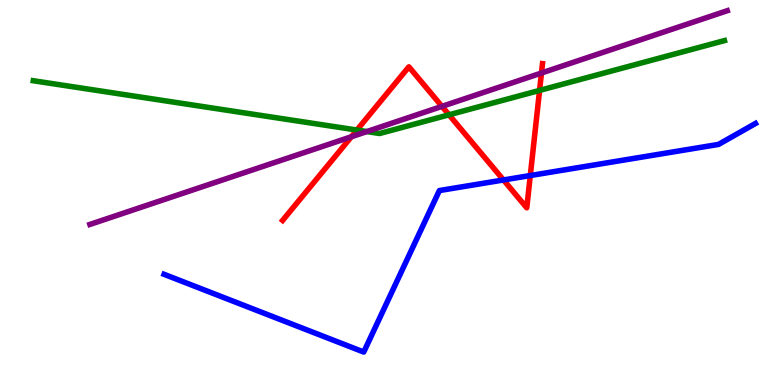[{'lines': ['blue', 'red'], 'intersections': [{'x': 6.5, 'y': 5.33}, {'x': 6.84, 'y': 5.44}]}, {'lines': ['green', 'red'], 'intersections': [{'x': 4.61, 'y': 6.62}, {'x': 5.79, 'y': 7.02}, {'x': 6.96, 'y': 7.65}]}, {'lines': ['purple', 'red'], 'intersections': [{'x': 4.53, 'y': 6.45}, {'x': 5.7, 'y': 7.24}, {'x': 6.99, 'y': 8.1}]}, {'lines': ['blue', 'green'], 'intersections': []}, {'lines': ['blue', 'purple'], 'intersections': []}, {'lines': ['green', 'purple'], 'intersections': [{'x': 4.73, 'y': 6.58}]}]